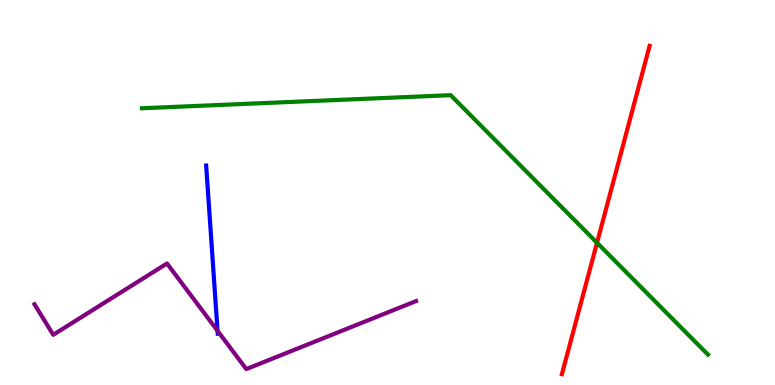[{'lines': ['blue', 'red'], 'intersections': []}, {'lines': ['green', 'red'], 'intersections': [{'x': 7.7, 'y': 3.69}]}, {'lines': ['purple', 'red'], 'intersections': []}, {'lines': ['blue', 'green'], 'intersections': []}, {'lines': ['blue', 'purple'], 'intersections': [{'x': 2.81, 'y': 1.41}]}, {'lines': ['green', 'purple'], 'intersections': []}]